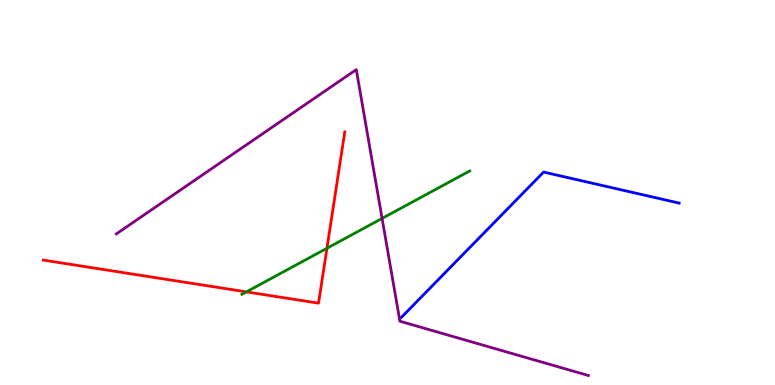[{'lines': ['blue', 'red'], 'intersections': []}, {'lines': ['green', 'red'], 'intersections': [{'x': 3.18, 'y': 2.42}, {'x': 4.22, 'y': 3.55}]}, {'lines': ['purple', 'red'], 'intersections': []}, {'lines': ['blue', 'green'], 'intersections': []}, {'lines': ['blue', 'purple'], 'intersections': []}, {'lines': ['green', 'purple'], 'intersections': [{'x': 4.93, 'y': 4.33}]}]